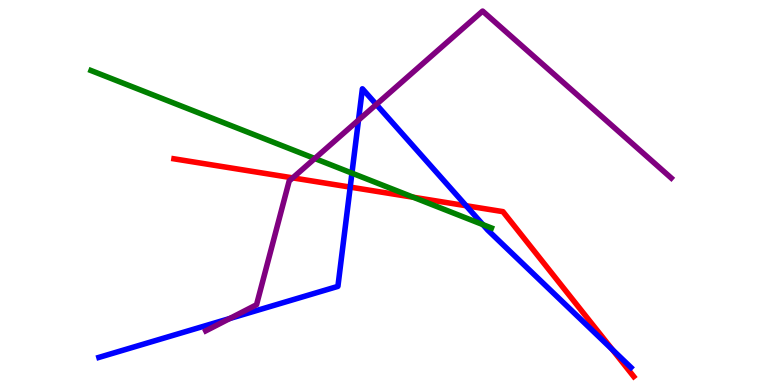[{'lines': ['blue', 'red'], 'intersections': [{'x': 4.52, 'y': 5.14}, {'x': 6.01, 'y': 4.66}, {'x': 7.9, 'y': 0.918}]}, {'lines': ['green', 'red'], 'intersections': [{'x': 5.33, 'y': 4.88}]}, {'lines': ['purple', 'red'], 'intersections': [{'x': 3.78, 'y': 5.38}]}, {'lines': ['blue', 'green'], 'intersections': [{'x': 4.54, 'y': 5.5}, {'x': 6.23, 'y': 4.17}]}, {'lines': ['blue', 'purple'], 'intersections': [{'x': 2.96, 'y': 1.73}, {'x': 4.63, 'y': 6.88}, {'x': 4.86, 'y': 7.29}]}, {'lines': ['green', 'purple'], 'intersections': [{'x': 4.06, 'y': 5.88}]}]